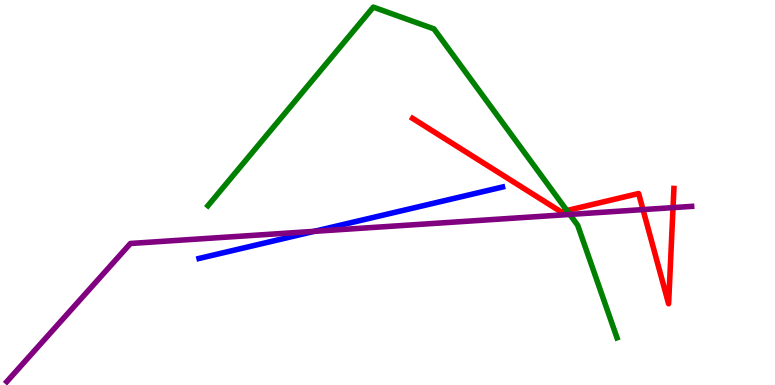[{'lines': ['blue', 'red'], 'intersections': []}, {'lines': ['green', 'red'], 'intersections': [{'x': 7.31, 'y': 4.53}]}, {'lines': ['purple', 'red'], 'intersections': [{'x': 8.3, 'y': 4.56}, {'x': 8.68, 'y': 4.61}]}, {'lines': ['blue', 'green'], 'intersections': []}, {'lines': ['blue', 'purple'], 'intersections': [{'x': 4.06, 'y': 3.99}]}, {'lines': ['green', 'purple'], 'intersections': [{'x': 7.35, 'y': 4.43}]}]